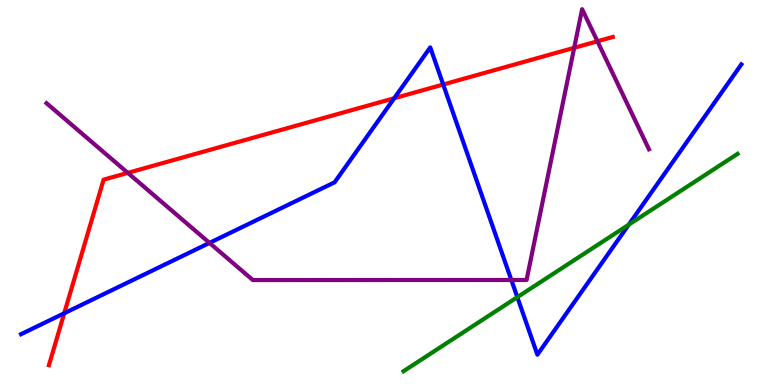[{'lines': ['blue', 'red'], 'intersections': [{'x': 0.829, 'y': 1.86}, {'x': 5.09, 'y': 7.45}, {'x': 5.72, 'y': 7.81}]}, {'lines': ['green', 'red'], 'intersections': []}, {'lines': ['purple', 'red'], 'intersections': [{'x': 1.65, 'y': 5.51}, {'x': 7.41, 'y': 8.76}, {'x': 7.71, 'y': 8.93}]}, {'lines': ['blue', 'green'], 'intersections': [{'x': 6.68, 'y': 2.28}, {'x': 8.11, 'y': 4.16}]}, {'lines': ['blue', 'purple'], 'intersections': [{'x': 2.7, 'y': 3.69}, {'x': 6.6, 'y': 2.73}]}, {'lines': ['green', 'purple'], 'intersections': []}]